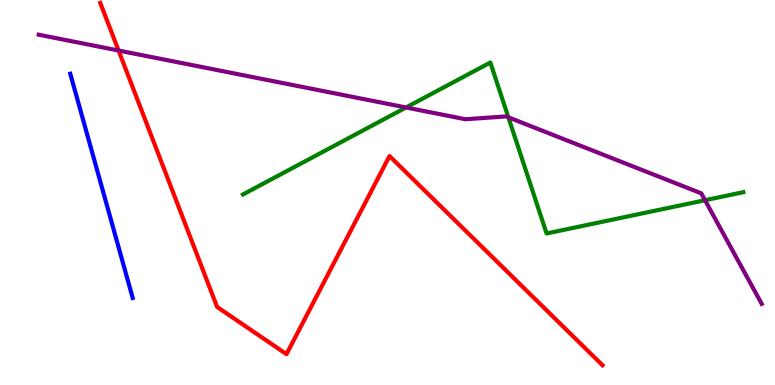[{'lines': ['blue', 'red'], 'intersections': []}, {'lines': ['green', 'red'], 'intersections': []}, {'lines': ['purple', 'red'], 'intersections': [{'x': 1.53, 'y': 8.69}]}, {'lines': ['blue', 'green'], 'intersections': []}, {'lines': ['blue', 'purple'], 'intersections': []}, {'lines': ['green', 'purple'], 'intersections': [{'x': 5.24, 'y': 7.21}, {'x': 6.56, 'y': 6.95}, {'x': 9.1, 'y': 4.8}]}]